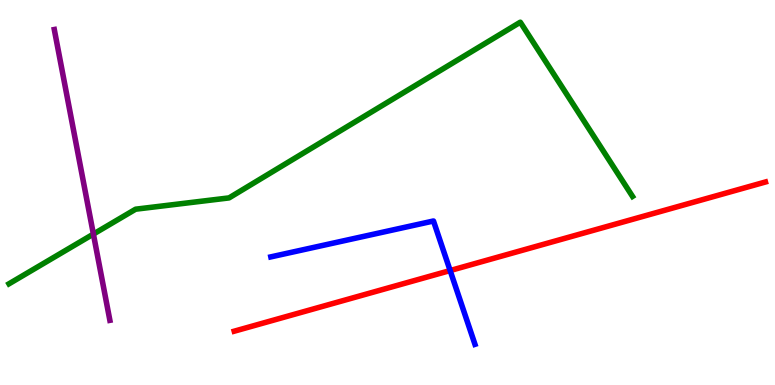[{'lines': ['blue', 'red'], 'intersections': [{'x': 5.81, 'y': 2.97}]}, {'lines': ['green', 'red'], 'intersections': []}, {'lines': ['purple', 'red'], 'intersections': []}, {'lines': ['blue', 'green'], 'intersections': []}, {'lines': ['blue', 'purple'], 'intersections': []}, {'lines': ['green', 'purple'], 'intersections': [{'x': 1.21, 'y': 3.92}]}]